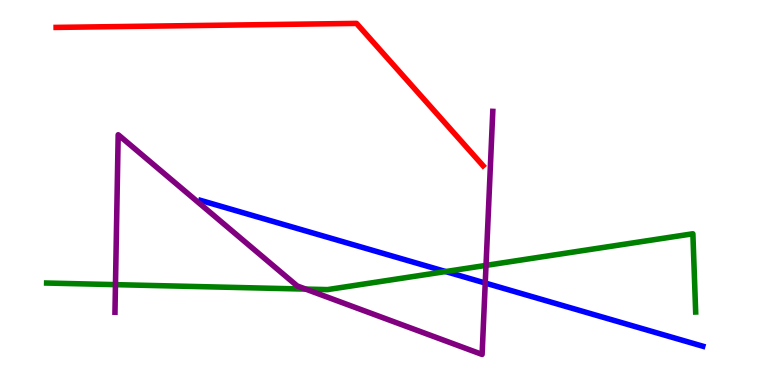[{'lines': ['blue', 'red'], 'intersections': []}, {'lines': ['green', 'red'], 'intersections': []}, {'lines': ['purple', 'red'], 'intersections': []}, {'lines': ['blue', 'green'], 'intersections': [{'x': 5.75, 'y': 2.95}]}, {'lines': ['blue', 'purple'], 'intersections': [{'x': 6.26, 'y': 2.65}]}, {'lines': ['green', 'purple'], 'intersections': [{'x': 1.49, 'y': 2.61}, {'x': 3.94, 'y': 2.49}, {'x': 6.27, 'y': 3.11}]}]